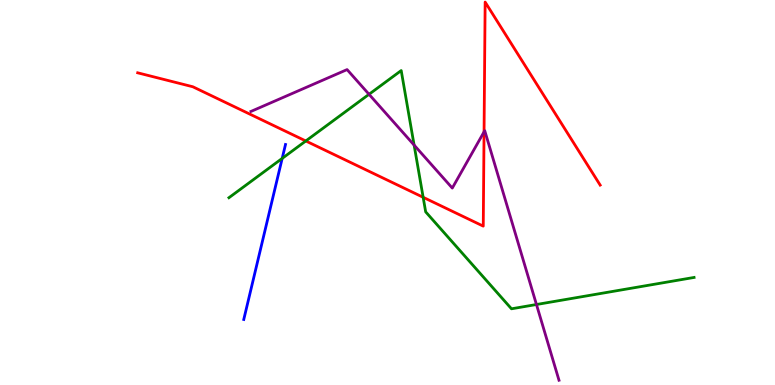[{'lines': ['blue', 'red'], 'intersections': []}, {'lines': ['green', 'red'], 'intersections': [{'x': 3.95, 'y': 6.34}, {'x': 5.46, 'y': 4.88}]}, {'lines': ['purple', 'red'], 'intersections': [{'x': 6.25, 'y': 6.58}]}, {'lines': ['blue', 'green'], 'intersections': [{'x': 3.64, 'y': 5.89}]}, {'lines': ['blue', 'purple'], 'intersections': []}, {'lines': ['green', 'purple'], 'intersections': [{'x': 4.76, 'y': 7.55}, {'x': 5.34, 'y': 6.23}, {'x': 6.92, 'y': 2.09}]}]